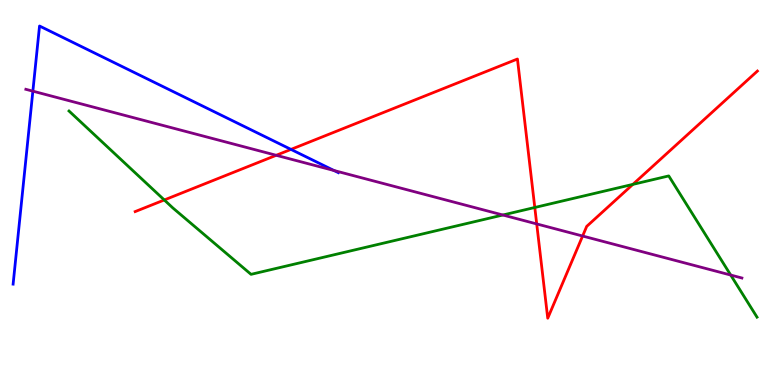[{'lines': ['blue', 'red'], 'intersections': [{'x': 3.75, 'y': 6.12}]}, {'lines': ['green', 'red'], 'intersections': [{'x': 2.12, 'y': 4.81}, {'x': 6.9, 'y': 4.61}, {'x': 8.17, 'y': 5.21}]}, {'lines': ['purple', 'red'], 'intersections': [{'x': 3.56, 'y': 5.97}, {'x': 6.93, 'y': 4.18}, {'x': 7.52, 'y': 3.87}]}, {'lines': ['blue', 'green'], 'intersections': []}, {'lines': ['blue', 'purple'], 'intersections': [{'x': 0.424, 'y': 7.63}, {'x': 4.31, 'y': 5.57}]}, {'lines': ['green', 'purple'], 'intersections': [{'x': 6.49, 'y': 4.42}, {'x': 9.43, 'y': 2.86}]}]